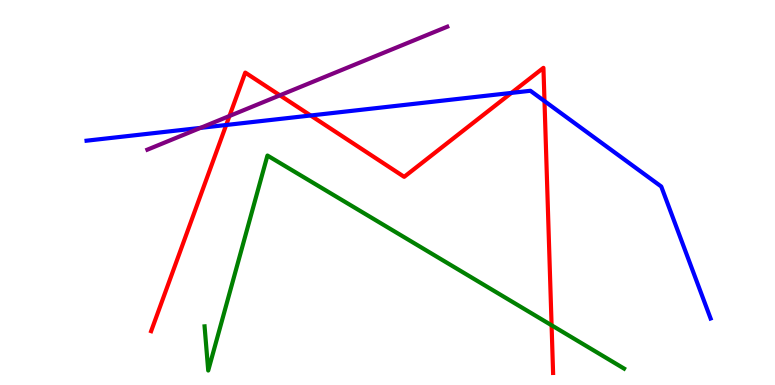[{'lines': ['blue', 'red'], 'intersections': [{'x': 2.92, 'y': 6.75}, {'x': 4.01, 'y': 7.0}, {'x': 6.6, 'y': 7.59}, {'x': 7.03, 'y': 7.37}]}, {'lines': ['green', 'red'], 'intersections': [{'x': 7.12, 'y': 1.55}]}, {'lines': ['purple', 'red'], 'intersections': [{'x': 2.96, 'y': 6.99}, {'x': 3.61, 'y': 7.52}]}, {'lines': ['blue', 'green'], 'intersections': []}, {'lines': ['blue', 'purple'], 'intersections': [{'x': 2.59, 'y': 6.68}]}, {'lines': ['green', 'purple'], 'intersections': []}]